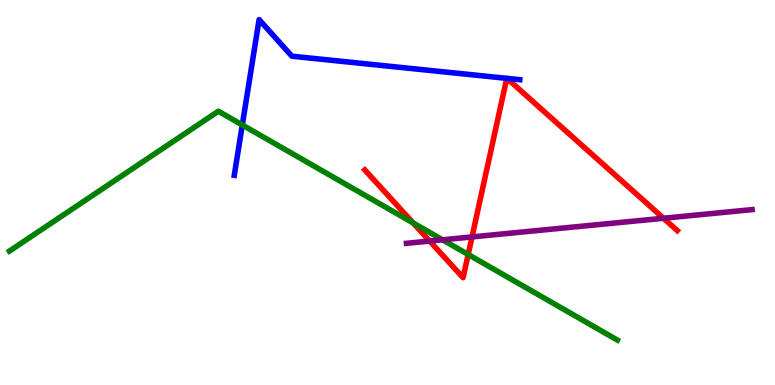[{'lines': ['blue', 'red'], 'intersections': [{'x': 6.54, 'y': 7.96}, {'x': 6.54, 'y': 7.96}]}, {'lines': ['green', 'red'], 'intersections': [{'x': 5.33, 'y': 4.21}, {'x': 6.04, 'y': 3.39}]}, {'lines': ['purple', 'red'], 'intersections': [{'x': 5.54, 'y': 3.74}, {'x': 6.09, 'y': 3.85}, {'x': 8.56, 'y': 4.33}]}, {'lines': ['blue', 'green'], 'intersections': [{'x': 3.13, 'y': 6.75}]}, {'lines': ['blue', 'purple'], 'intersections': []}, {'lines': ['green', 'purple'], 'intersections': [{'x': 5.71, 'y': 3.77}]}]